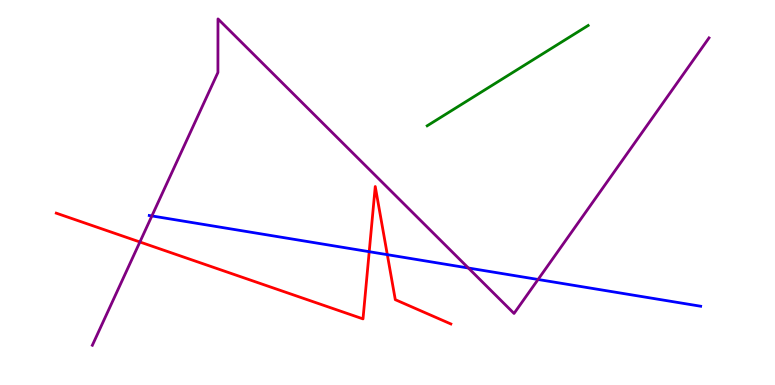[{'lines': ['blue', 'red'], 'intersections': [{'x': 4.76, 'y': 3.46}, {'x': 5.0, 'y': 3.39}]}, {'lines': ['green', 'red'], 'intersections': []}, {'lines': ['purple', 'red'], 'intersections': [{'x': 1.81, 'y': 3.71}]}, {'lines': ['blue', 'green'], 'intersections': []}, {'lines': ['blue', 'purple'], 'intersections': [{'x': 1.96, 'y': 4.39}, {'x': 6.04, 'y': 3.04}, {'x': 6.94, 'y': 2.74}]}, {'lines': ['green', 'purple'], 'intersections': []}]